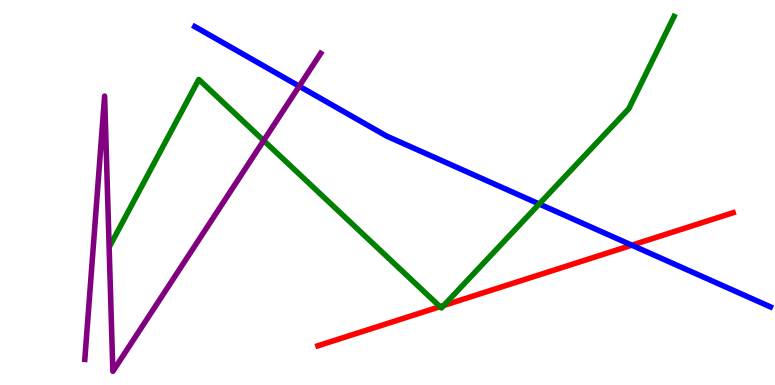[{'lines': ['blue', 'red'], 'intersections': [{'x': 8.15, 'y': 3.63}]}, {'lines': ['green', 'red'], 'intersections': [{'x': 5.68, 'y': 2.03}, {'x': 5.73, 'y': 2.07}]}, {'lines': ['purple', 'red'], 'intersections': []}, {'lines': ['blue', 'green'], 'intersections': [{'x': 6.96, 'y': 4.7}]}, {'lines': ['blue', 'purple'], 'intersections': [{'x': 3.86, 'y': 7.76}]}, {'lines': ['green', 'purple'], 'intersections': [{'x': 3.4, 'y': 6.35}]}]